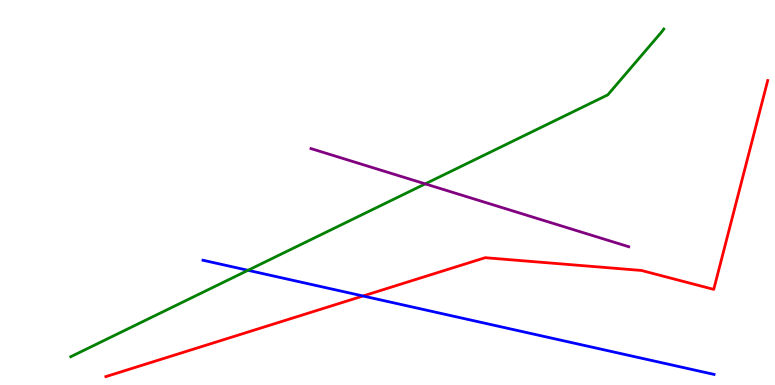[{'lines': ['blue', 'red'], 'intersections': [{'x': 4.68, 'y': 2.31}]}, {'lines': ['green', 'red'], 'intersections': []}, {'lines': ['purple', 'red'], 'intersections': []}, {'lines': ['blue', 'green'], 'intersections': [{'x': 3.2, 'y': 2.98}]}, {'lines': ['blue', 'purple'], 'intersections': []}, {'lines': ['green', 'purple'], 'intersections': [{'x': 5.49, 'y': 5.22}]}]